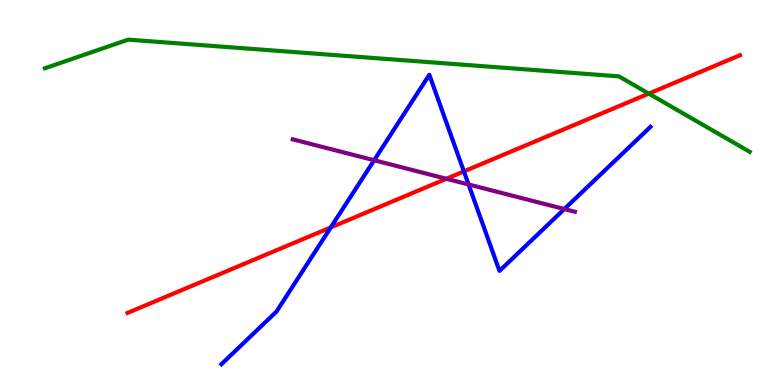[{'lines': ['blue', 'red'], 'intersections': [{'x': 4.27, 'y': 4.09}, {'x': 5.99, 'y': 5.55}]}, {'lines': ['green', 'red'], 'intersections': [{'x': 8.37, 'y': 7.57}]}, {'lines': ['purple', 'red'], 'intersections': [{'x': 5.76, 'y': 5.36}]}, {'lines': ['blue', 'green'], 'intersections': []}, {'lines': ['blue', 'purple'], 'intersections': [{'x': 4.83, 'y': 5.84}, {'x': 6.05, 'y': 5.21}, {'x': 7.28, 'y': 4.57}]}, {'lines': ['green', 'purple'], 'intersections': []}]